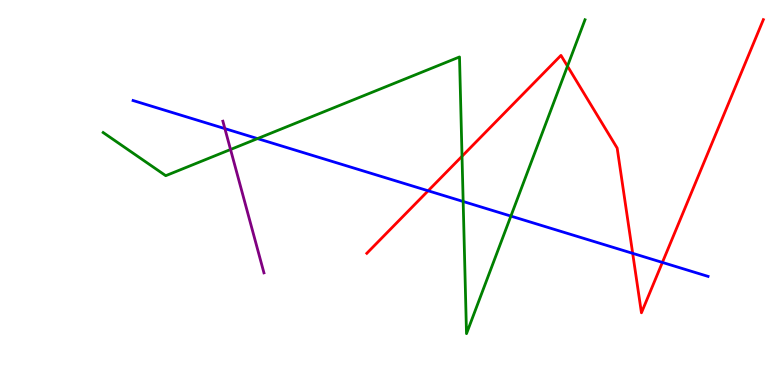[{'lines': ['blue', 'red'], 'intersections': [{'x': 5.52, 'y': 5.04}, {'x': 8.16, 'y': 3.42}, {'x': 8.55, 'y': 3.18}]}, {'lines': ['green', 'red'], 'intersections': [{'x': 5.96, 'y': 5.94}, {'x': 7.32, 'y': 8.28}]}, {'lines': ['purple', 'red'], 'intersections': []}, {'lines': ['blue', 'green'], 'intersections': [{'x': 3.32, 'y': 6.4}, {'x': 5.98, 'y': 4.77}, {'x': 6.59, 'y': 4.39}]}, {'lines': ['blue', 'purple'], 'intersections': [{'x': 2.9, 'y': 6.66}]}, {'lines': ['green', 'purple'], 'intersections': [{'x': 2.97, 'y': 6.12}]}]